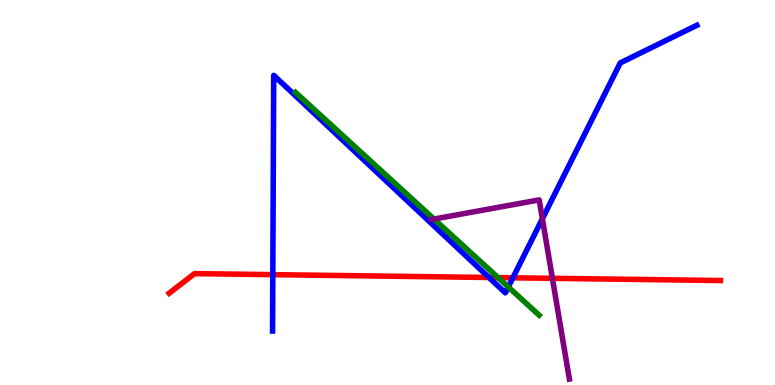[{'lines': ['blue', 'red'], 'intersections': [{'x': 3.52, 'y': 2.87}, {'x': 6.31, 'y': 2.79}, {'x': 6.62, 'y': 2.78}]}, {'lines': ['green', 'red'], 'intersections': [{'x': 6.43, 'y': 2.79}]}, {'lines': ['purple', 'red'], 'intersections': [{'x': 7.13, 'y': 2.77}]}, {'lines': ['blue', 'green'], 'intersections': [{'x': 6.56, 'y': 2.55}]}, {'lines': ['blue', 'purple'], 'intersections': [{'x': 7.0, 'y': 4.32}]}, {'lines': ['green', 'purple'], 'intersections': [{'x': 5.6, 'y': 4.31}]}]